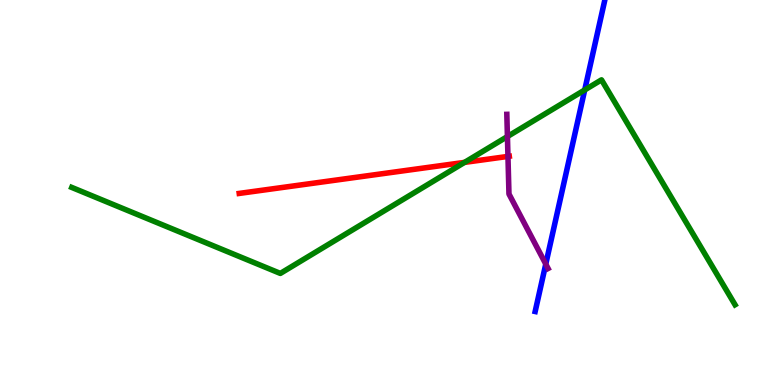[{'lines': ['blue', 'red'], 'intersections': []}, {'lines': ['green', 'red'], 'intersections': [{'x': 5.99, 'y': 5.78}]}, {'lines': ['purple', 'red'], 'intersections': [{'x': 6.55, 'y': 5.94}]}, {'lines': ['blue', 'green'], 'intersections': [{'x': 7.54, 'y': 7.66}]}, {'lines': ['blue', 'purple'], 'intersections': [{'x': 7.04, 'y': 3.14}]}, {'lines': ['green', 'purple'], 'intersections': [{'x': 6.55, 'y': 6.45}]}]